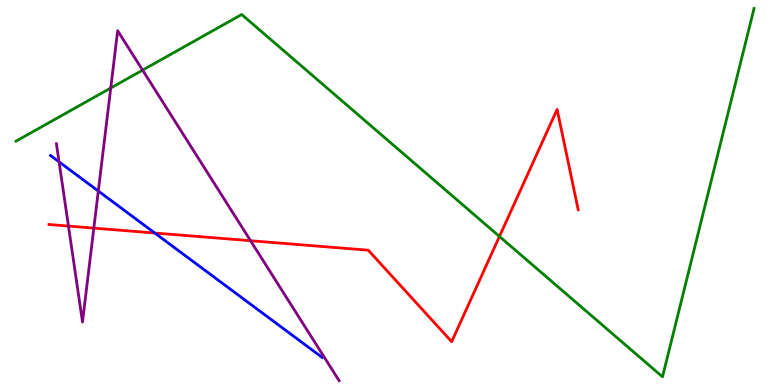[{'lines': ['blue', 'red'], 'intersections': [{'x': 2.0, 'y': 3.95}]}, {'lines': ['green', 'red'], 'intersections': [{'x': 6.44, 'y': 3.86}]}, {'lines': ['purple', 'red'], 'intersections': [{'x': 0.883, 'y': 4.13}, {'x': 1.21, 'y': 4.07}, {'x': 3.23, 'y': 3.75}]}, {'lines': ['blue', 'green'], 'intersections': []}, {'lines': ['blue', 'purple'], 'intersections': [{'x': 0.762, 'y': 5.8}, {'x': 1.27, 'y': 5.04}]}, {'lines': ['green', 'purple'], 'intersections': [{'x': 1.43, 'y': 7.71}, {'x': 1.84, 'y': 8.18}]}]